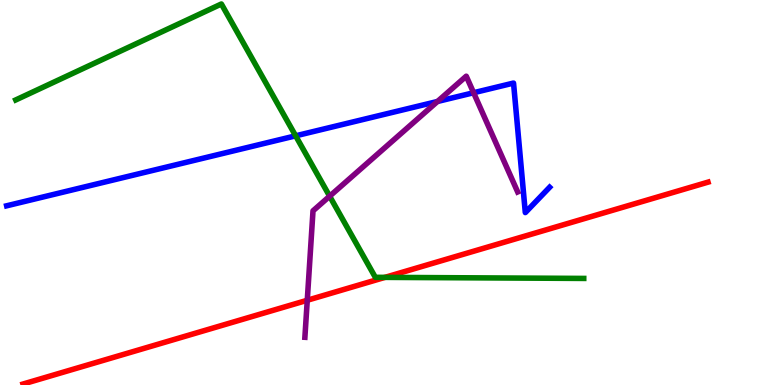[{'lines': ['blue', 'red'], 'intersections': []}, {'lines': ['green', 'red'], 'intersections': [{'x': 4.97, 'y': 2.8}]}, {'lines': ['purple', 'red'], 'intersections': [{'x': 3.96, 'y': 2.2}]}, {'lines': ['blue', 'green'], 'intersections': [{'x': 3.81, 'y': 6.47}]}, {'lines': ['blue', 'purple'], 'intersections': [{'x': 5.64, 'y': 7.36}, {'x': 6.11, 'y': 7.59}]}, {'lines': ['green', 'purple'], 'intersections': [{'x': 4.25, 'y': 4.9}]}]